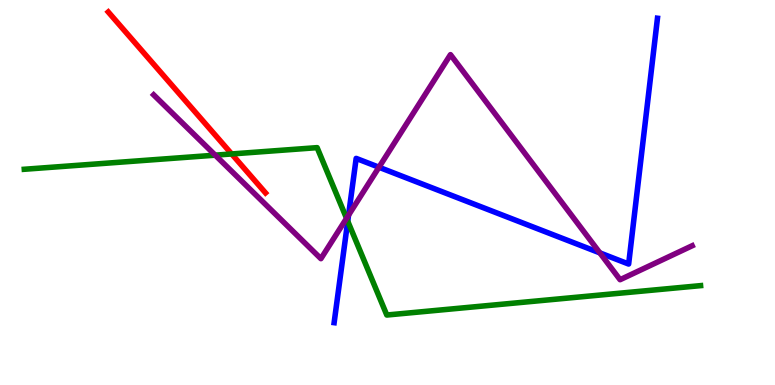[{'lines': ['blue', 'red'], 'intersections': []}, {'lines': ['green', 'red'], 'intersections': [{'x': 2.99, 'y': 6.0}]}, {'lines': ['purple', 'red'], 'intersections': []}, {'lines': ['blue', 'green'], 'intersections': [{'x': 4.49, 'y': 4.25}]}, {'lines': ['blue', 'purple'], 'intersections': [{'x': 4.5, 'y': 4.41}, {'x': 4.89, 'y': 5.66}, {'x': 7.74, 'y': 3.43}]}, {'lines': ['green', 'purple'], 'intersections': [{'x': 2.78, 'y': 5.97}, {'x': 4.47, 'y': 4.33}]}]